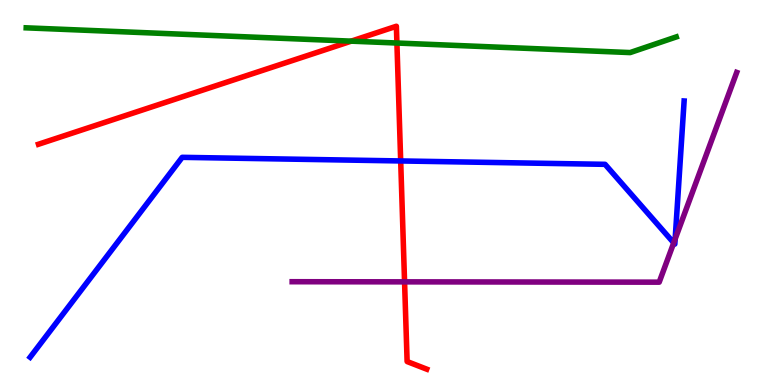[{'lines': ['blue', 'red'], 'intersections': [{'x': 5.17, 'y': 5.82}]}, {'lines': ['green', 'red'], 'intersections': [{'x': 4.53, 'y': 8.93}, {'x': 5.12, 'y': 8.88}]}, {'lines': ['purple', 'red'], 'intersections': [{'x': 5.22, 'y': 2.68}]}, {'lines': ['blue', 'green'], 'intersections': []}, {'lines': ['blue', 'purple'], 'intersections': [{'x': 8.69, 'y': 3.69}, {'x': 8.71, 'y': 3.79}]}, {'lines': ['green', 'purple'], 'intersections': []}]